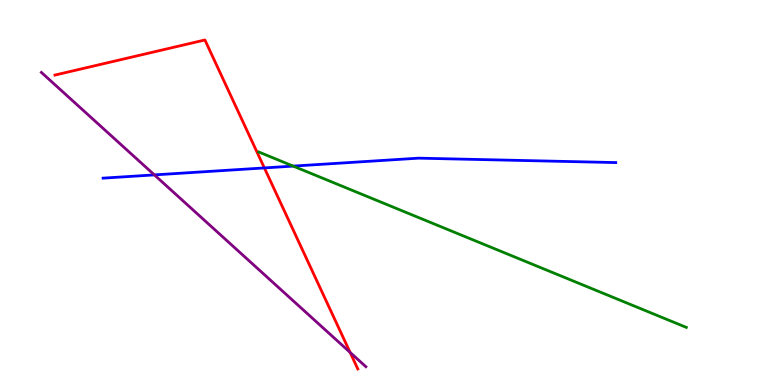[{'lines': ['blue', 'red'], 'intersections': [{'x': 3.41, 'y': 5.64}]}, {'lines': ['green', 'red'], 'intersections': []}, {'lines': ['purple', 'red'], 'intersections': [{'x': 4.52, 'y': 0.847}]}, {'lines': ['blue', 'green'], 'intersections': [{'x': 3.78, 'y': 5.69}]}, {'lines': ['blue', 'purple'], 'intersections': [{'x': 1.99, 'y': 5.46}]}, {'lines': ['green', 'purple'], 'intersections': []}]